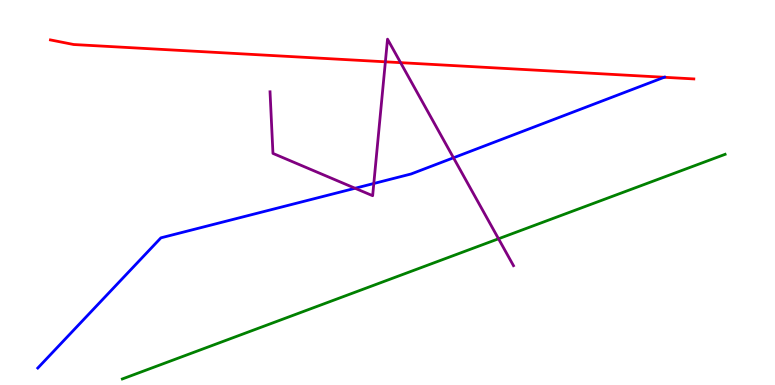[{'lines': ['blue', 'red'], 'intersections': [{'x': 8.57, 'y': 7.99}]}, {'lines': ['green', 'red'], 'intersections': []}, {'lines': ['purple', 'red'], 'intersections': [{'x': 4.97, 'y': 8.39}, {'x': 5.17, 'y': 8.37}]}, {'lines': ['blue', 'green'], 'intersections': []}, {'lines': ['blue', 'purple'], 'intersections': [{'x': 4.58, 'y': 5.11}, {'x': 4.82, 'y': 5.23}, {'x': 5.85, 'y': 5.9}]}, {'lines': ['green', 'purple'], 'intersections': [{'x': 6.43, 'y': 3.8}]}]